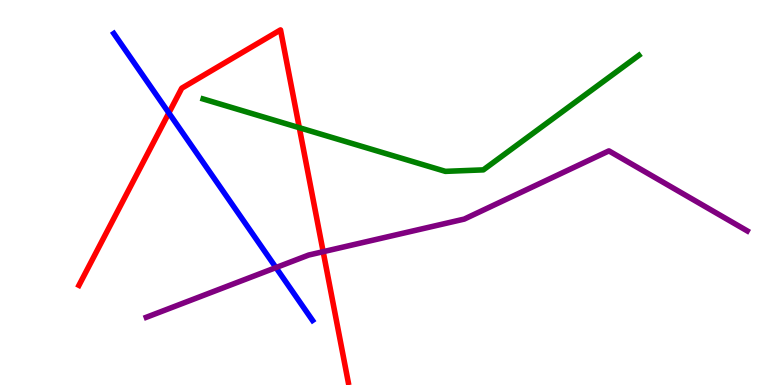[{'lines': ['blue', 'red'], 'intersections': [{'x': 2.18, 'y': 7.07}]}, {'lines': ['green', 'red'], 'intersections': [{'x': 3.86, 'y': 6.68}]}, {'lines': ['purple', 'red'], 'intersections': [{'x': 4.17, 'y': 3.46}]}, {'lines': ['blue', 'green'], 'intersections': []}, {'lines': ['blue', 'purple'], 'intersections': [{'x': 3.56, 'y': 3.05}]}, {'lines': ['green', 'purple'], 'intersections': []}]